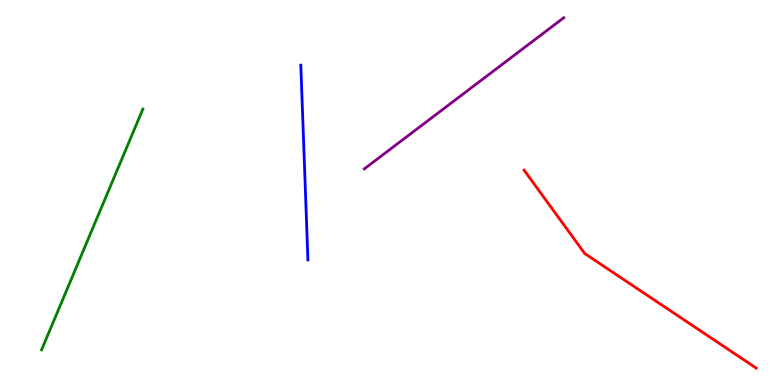[{'lines': ['blue', 'red'], 'intersections': []}, {'lines': ['green', 'red'], 'intersections': []}, {'lines': ['purple', 'red'], 'intersections': []}, {'lines': ['blue', 'green'], 'intersections': []}, {'lines': ['blue', 'purple'], 'intersections': []}, {'lines': ['green', 'purple'], 'intersections': []}]